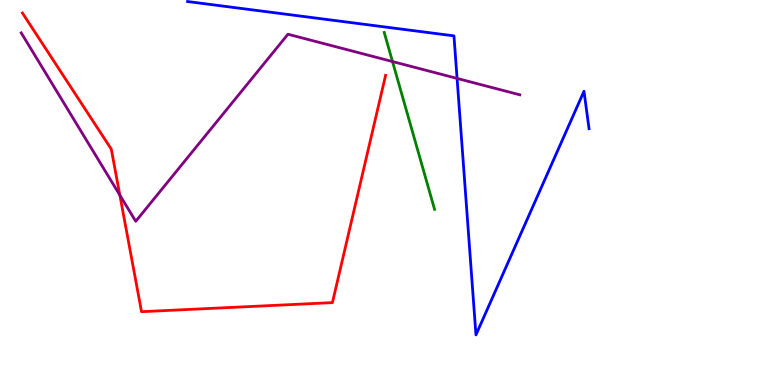[{'lines': ['blue', 'red'], 'intersections': []}, {'lines': ['green', 'red'], 'intersections': []}, {'lines': ['purple', 'red'], 'intersections': [{'x': 1.55, 'y': 4.93}]}, {'lines': ['blue', 'green'], 'intersections': []}, {'lines': ['blue', 'purple'], 'intersections': [{'x': 5.9, 'y': 7.96}]}, {'lines': ['green', 'purple'], 'intersections': [{'x': 5.06, 'y': 8.4}]}]